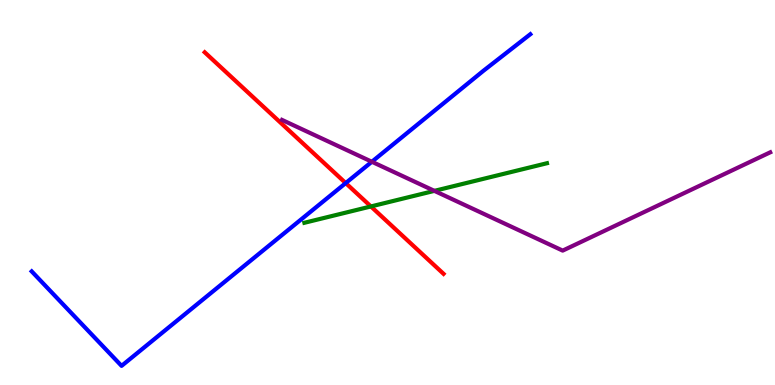[{'lines': ['blue', 'red'], 'intersections': [{'x': 4.46, 'y': 5.24}]}, {'lines': ['green', 'red'], 'intersections': [{'x': 4.79, 'y': 4.64}]}, {'lines': ['purple', 'red'], 'intersections': []}, {'lines': ['blue', 'green'], 'intersections': []}, {'lines': ['blue', 'purple'], 'intersections': [{'x': 4.8, 'y': 5.8}]}, {'lines': ['green', 'purple'], 'intersections': [{'x': 5.6, 'y': 5.04}]}]